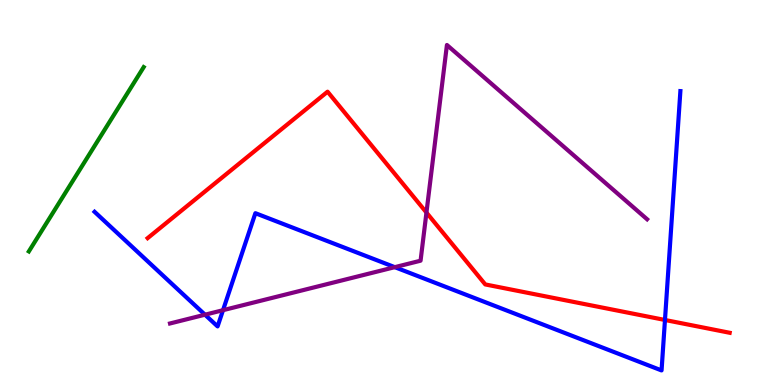[{'lines': ['blue', 'red'], 'intersections': [{'x': 8.58, 'y': 1.69}]}, {'lines': ['green', 'red'], 'intersections': []}, {'lines': ['purple', 'red'], 'intersections': [{'x': 5.5, 'y': 4.48}]}, {'lines': ['blue', 'green'], 'intersections': []}, {'lines': ['blue', 'purple'], 'intersections': [{'x': 2.65, 'y': 1.83}, {'x': 2.88, 'y': 1.94}, {'x': 5.09, 'y': 3.06}]}, {'lines': ['green', 'purple'], 'intersections': []}]